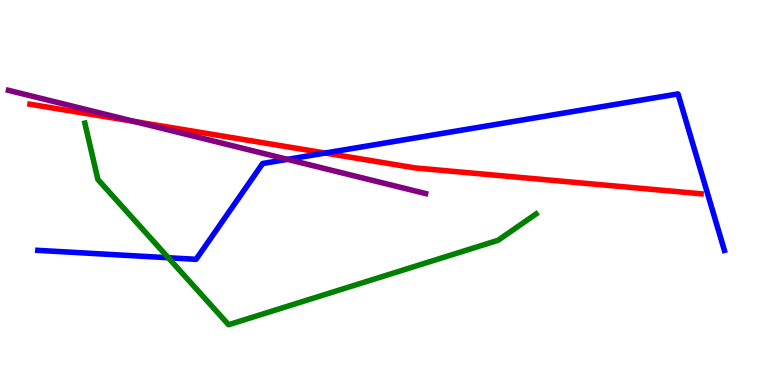[{'lines': ['blue', 'red'], 'intersections': [{'x': 4.2, 'y': 6.03}]}, {'lines': ['green', 'red'], 'intersections': []}, {'lines': ['purple', 'red'], 'intersections': [{'x': 1.73, 'y': 6.84}]}, {'lines': ['blue', 'green'], 'intersections': [{'x': 2.17, 'y': 3.31}]}, {'lines': ['blue', 'purple'], 'intersections': [{'x': 3.71, 'y': 5.86}]}, {'lines': ['green', 'purple'], 'intersections': []}]